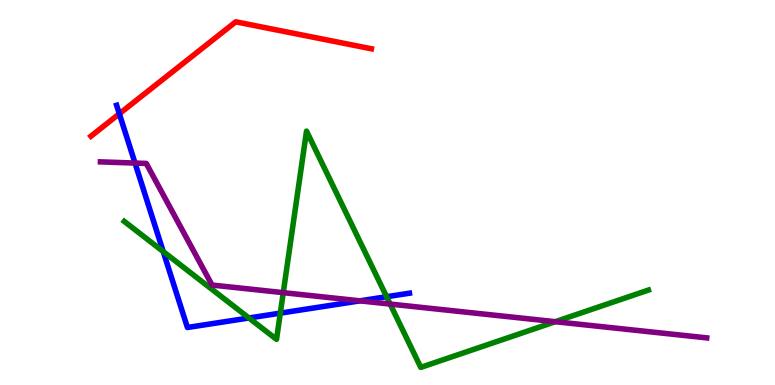[{'lines': ['blue', 'red'], 'intersections': [{'x': 1.54, 'y': 7.04}]}, {'lines': ['green', 'red'], 'intersections': []}, {'lines': ['purple', 'red'], 'intersections': []}, {'lines': ['blue', 'green'], 'intersections': [{'x': 2.11, 'y': 3.47}, {'x': 3.21, 'y': 1.74}, {'x': 3.62, 'y': 1.87}, {'x': 4.99, 'y': 2.29}]}, {'lines': ['blue', 'purple'], 'intersections': [{'x': 1.74, 'y': 5.76}, {'x': 4.64, 'y': 2.19}]}, {'lines': ['green', 'purple'], 'intersections': [{'x': 3.65, 'y': 2.4}, {'x': 5.03, 'y': 2.1}, {'x': 7.16, 'y': 1.64}]}]